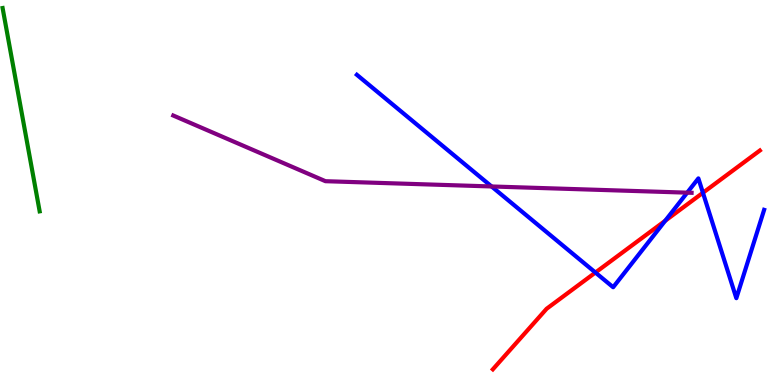[{'lines': ['blue', 'red'], 'intersections': [{'x': 7.68, 'y': 2.92}, {'x': 8.58, 'y': 4.27}, {'x': 9.07, 'y': 4.99}]}, {'lines': ['green', 'red'], 'intersections': []}, {'lines': ['purple', 'red'], 'intersections': []}, {'lines': ['blue', 'green'], 'intersections': []}, {'lines': ['blue', 'purple'], 'intersections': [{'x': 6.34, 'y': 5.16}, {'x': 8.87, 'y': 5.0}]}, {'lines': ['green', 'purple'], 'intersections': []}]